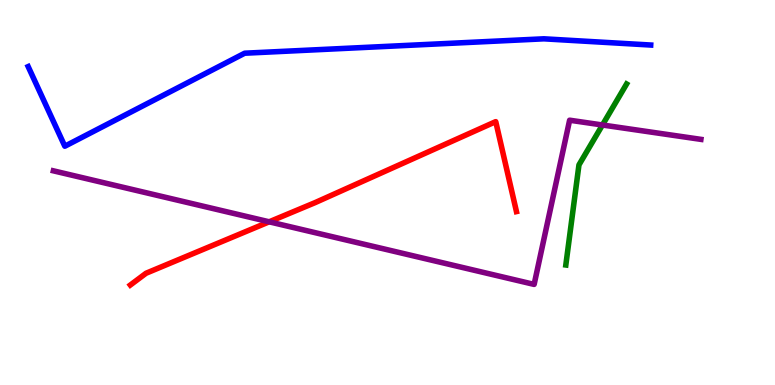[{'lines': ['blue', 'red'], 'intersections': []}, {'lines': ['green', 'red'], 'intersections': []}, {'lines': ['purple', 'red'], 'intersections': [{'x': 3.47, 'y': 4.24}]}, {'lines': ['blue', 'green'], 'intersections': []}, {'lines': ['blue', 'purple'], 'intersections': []}, {'lines': ['green', 'purple'], 'intersections': [{'x': 7.77, 'y': 6.75}]}]